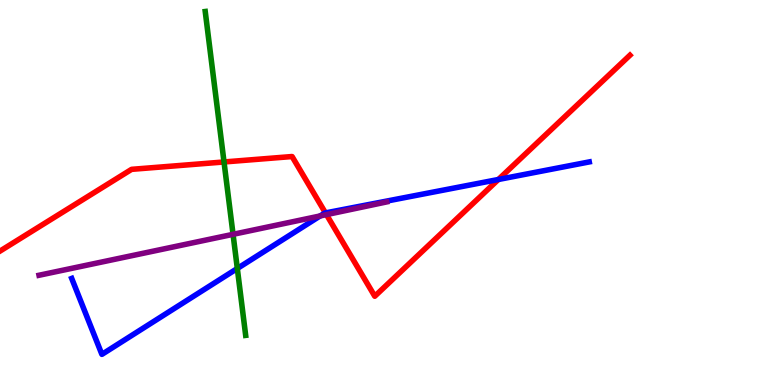[{'lines': ['blue', 'red'], 'intersections': [{'x': 4.2, 'y': 4.47}, {'x': 6.43, 'y': 5.34}]}, {'lines': ['green', 'red'], 'intersections': [{'x': 2.89, 'y': 5.79}]}, {'lines': ['purple', 'red'], 'intersections': [{'x': 4.21, 'y': 4.43}]}, {'lines': ['blue', 'green'], 'intersections': [{'x': 3.06, 'y': 3.03}]}, {'lines': ['blue', 'purple'], 'intersections': [{'x': 4.13, 'y': 4.39}]}, {'lines': ['green', 'purple'], 'intersections': [{'x': 3.01, 'y': 3.91}]}]